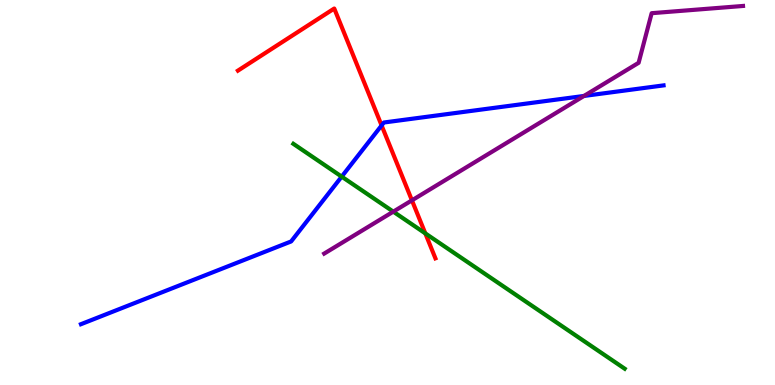[{'lines': ['blue', 'red'], 'intersections': [{'x': 4.92, 'y': 6.74}]}, {'lines': ['green', 'red'], 'intersections': [{'x': 5.49, 'y': 3.94}]}, {'lines': ['purple', 'red'], 'intersections': [{'x': 5.32, 'y': 4.8}]}, {'lines': ['blue', 'green'], 'intersections': [{'x': 4.41, 'y': 5.41}]}, {'lines': ['blue', 'purple'], 'intersections': [{'x': 7.54, 'y': 7.51}]}, {'lines': ['green', 'purple'], 'intersections': [{'x': 5.07, 'y': 4.5}]}]